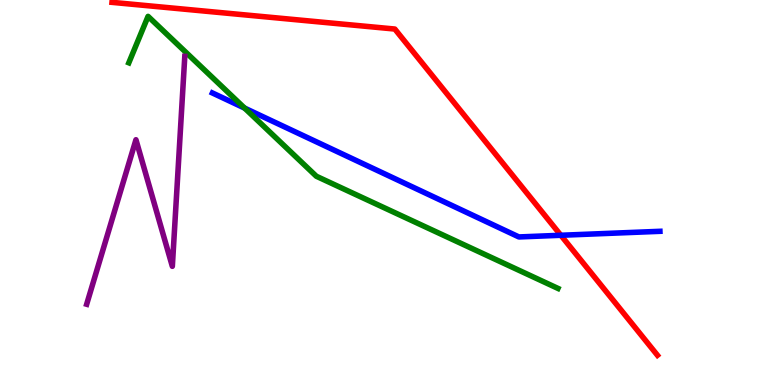[{'lines': ['blue', 'red'], 'intersections': [{'x': 7.24, 'y': 3.89}]}, {'lines': ['green', 'red'], 'intersections': []}, {'lines': ['purple', 'red'], 'intersections': []}, {'lines': ['blue', 'green'], 'intersections': [{'x': 3.16, 'y': 7.19}]}, {'lines': ['blue', 'purple'], 'intersections': []}, {'lines': ['green', 'purple'], 'intersections': []}]